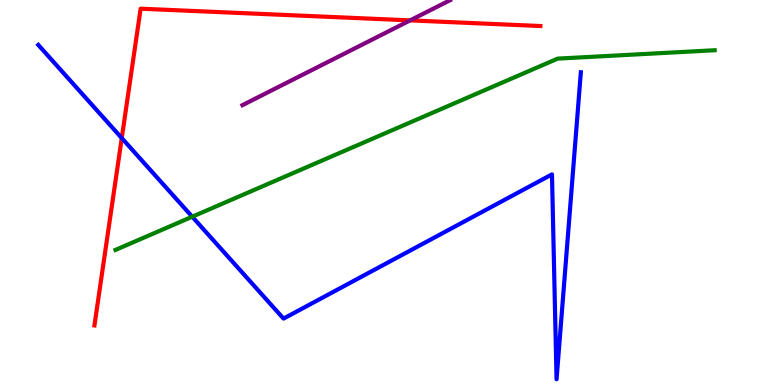[{'lines': ['blue', 'red'], 'intersections': [{'x': 1.57, 'y': 6.41}]}, {'lines': ['green', 'red'], 'intersections': []}, {'lines': ['purple', 'red'], 'intersections': [{'x': 5.29, 'y': 9.47}]}, {'lines': ['blue', 'green'], 'intersections': [{'x': 2.48, 'y': 4.37}]}, {'lines': ['blue', 'purple'], 'intersections': []}, {'lines': ['green', 'purple'], 'intersections': []}]